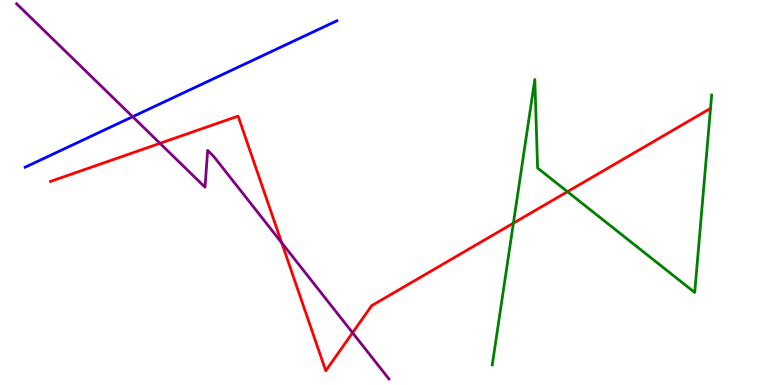[{'lines': ['blue', 'red'], 'intersections': []}, {'lines': ['green', 'red'], 'intersections': [{'x': 6.62, 'y': 4.2}, {'x': 7.32, 'y': 5.02}, {'x': 9.17, 'y': 7.18}]}, {'lines': ['purple', 'red'], 'intersections': [{'x': 2.06, 'y': 6.28}, {'x': 3.63, 'y': 3.7}, {'x': 4.55, 'y': 1.36}]}, {'lines': ['blue', 'green'], 'intersections': []}, {'lines': ['blue', 'purple'], 'intersections': [{'x': 1.71, 'y': 6.97}]}, {'lines': ['green', 'purple'], 'intersections': []}]